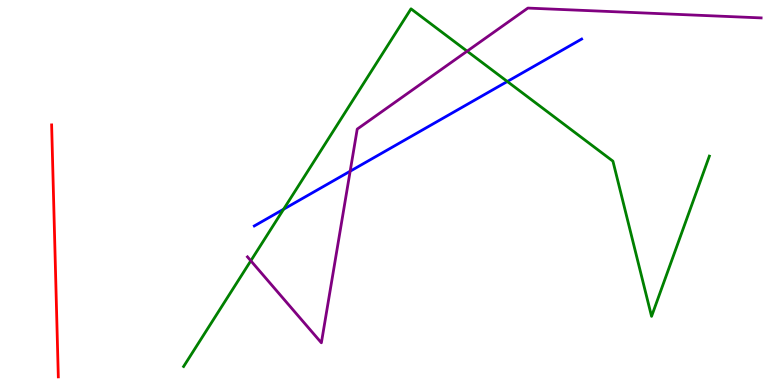[{'lines': ['blue', 'red'], 'intersections': []}, {'lines': ['green', 'red'], 'intersections': []}, {'lines': ['purple', 'red'], 'intersections': []}, {'lines': ['blue', 'green'], 'intersections': [{'x': 3.66, 'y': 4.57}, {'x': 6.55, 'y': 7.88}]}, {'lines': ['blue', 'purple'], 'intersections': [{'x': 4.52, 'y': 5.55}]}, {'lines': ['green', 'purple'], 'intersections': [{'x': 3.24, 'y': 3.23}, {'x': 6.03, 'y': 8.67}]}]